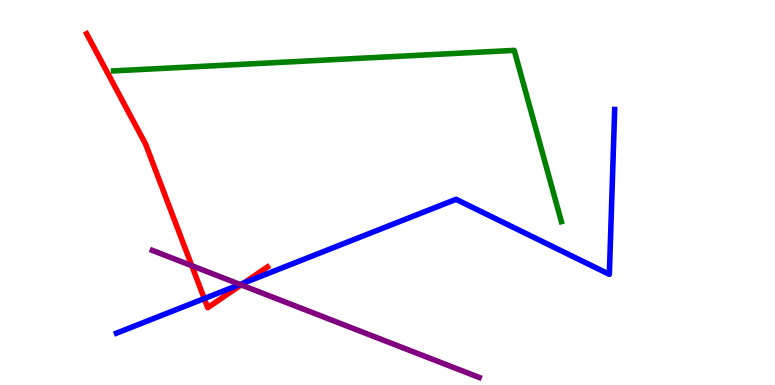[{'lines': ['blue', 'red'], 'intersections': [{'x': 2.64, 'y': 2.25}, {'x': 3.15, 'y': 2.65}]}, {'lines': ['green', 'red'], 'intersections': []}, {'lines': ['purple', 'red'], 'intersections': [{'x': 2.47, 'y': 3.1}, {'x': 3.11, 'y': 2.6}]}, {'lines': ['blue', 'green'], 'intersections': []}, {'lines': ['blue', 'purple'], 'intersections': [{'x': 3.1, 'y': 2.61}]}, {'lines': ['green', 'purple'], 'intersections': []}]